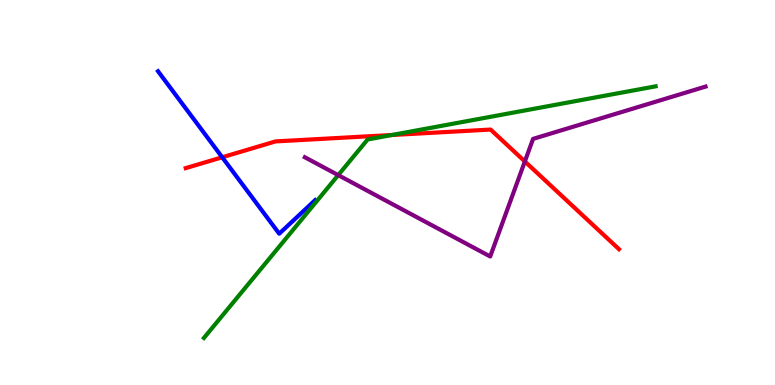[{'lines': ['blue', 'red'], 'intersections': [{'x': 2.87, 'y': 5.91}]}, {'lines': ['green', 'red'], 'intersections': [{'x': 5.06, 'y': 6.49}]}, {'lines': ['purple', 'red'], 'intersections': [{'x': 6.77, 'y': 5.81}]}, {'lines': ['blue', 'green'], 'intersections': []}, {'lines': ['blue', 'purple'], 'intersections': []}, {'lines': ['green', 'purple'], 'intersections': [{'x': 4.36, 'y': 5.45}]}]